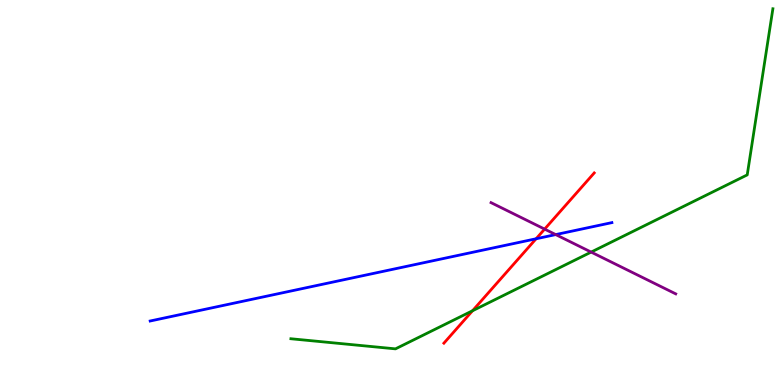[{'lines': ['blue', 'red'], 'intersections': [{'x': 6.92, 'y': 3.8}]}, {'lines': ['green', 'red'], 'intersections': [{'x': 6.1, 'y': 1.93}]}, {'lines': ['purple', 'red'], 'intersections': [{'x': 7.03, 'y': 4.05}]}, {'lines': ['blue', 'green'], 'intersections': []}, {'lines': ['blue', 'purple'], 'intersections': [{'x': 7.17, 'y': 3.91}]}, {'lines': ['green', 'purple'], 'intersections': [{'x': 7.63, 'y': 3.45}]}]